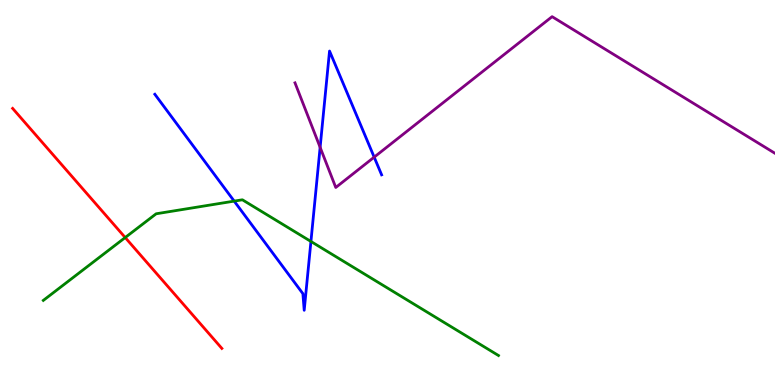[{'lines': ['blue', 'red'], 'intersections': []}, {'lines': ['green', 'red'], 'intersections': [{'x': 1.62, 'y': 3.83}]}, {'lines': ['purple', 'red'], 'intersections': []}, {'lines': ['blue', 'green'], 'intersections': [{'x': 3.02, 'y': 4.78}, {'x': 4.01, 'y': 3.73}]}, {'lines': ['blue', 'purple'], 'intersections': [{'x': 4.13, 'y': 6.17}, {'x': 4.83, 'y': 5.92}]}, {'lines': ['green', 'purple'], 'intersections': []}]